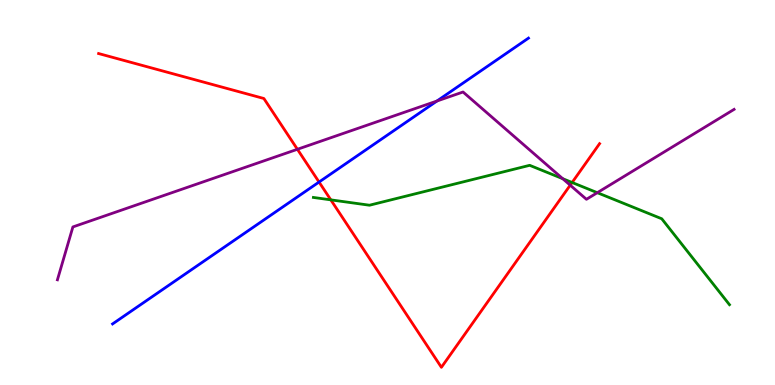[{'lines': ['blue', 'red'], 'intersections': [{'x': 4.12, 'y': 5.27}]}, {'lines': ['green', 'red'], 'intersections': [{'x': 4.27, 'y': 4.81}, {'x': 7.38, 'y': 5.26}]}, {'lines': ['purple', 'red'], 'intersections': [{'x': 3.84, 'y': 6.12}, {'x': 7.36, 'y': 5.19}]}, {'lines': ['blue', 'green'], 'intersections': []}, {'lines': ['blue', 'purple'], 'intersections': [{'x': 5.64, 'y': 7.38}]}, {'lines': ['green', 'purple'], 'intersections': [{'x': 7.26, 'y': 5.36}, {'x': 7.71, 'y': 5.0}]}]